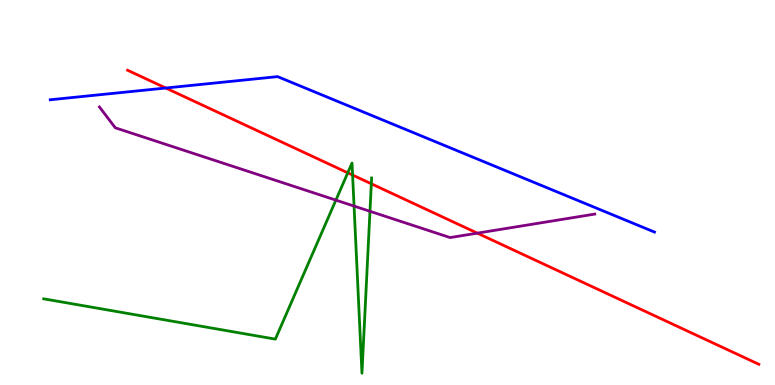[{'lines': ['blue', 'red'], 'intersections': [{'x': 2.14, 'y': 7.71}]}, {'lines': ['green', 'red'], 'intersections': [{'x': 4.49, 'y': 5.51}, {'x': 4.55, 'y': 5.45}, {'x': 4.79, 'y': 5.23}]}, {'lines': ['purple', 'red'], 'intersections': [{'x': 6.16, 'y': 3.94}]}, {'lines': ['blue', 'green'], 'intersections': []}, {'lines': ['blue', 'purple'], 'intersections': []}, {'lines': ['green', 'purple'], 'intersections': [{'x': 4.33, 'y': 4.8}, {'x': 4.57, 'y': 4.65}, {'x': 4.77, 'y': 4.51}]}]